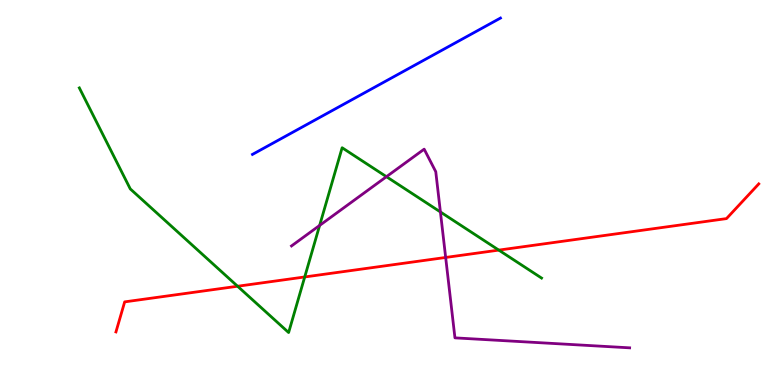[{'lines': ['blue', 'red'], 'intersections': []}, {'lines': ['green', 'red'], 'intersections': [{'x': 3.07, 'y': 2.56}, {'x': 3.93, 'y': 2.81}, {'x': 6.44, 'y': 3.5}]}, {'lines': ['purple', 'red'], 'intersections': [{'x': 5.75, 'y': 3.31}]}, {'lines': ['blue', 'green'], 'intersections': []}, {'lines': ['blue', 'purple'], 'intersections': []}, {'lines': ['green', 'purple'], 'intersections': [{'x': 4.12, 'y': 4.14}, {'x': 4.99, 'y': 5.41}, {'x': 5.68, 'y': 4.49}]}]